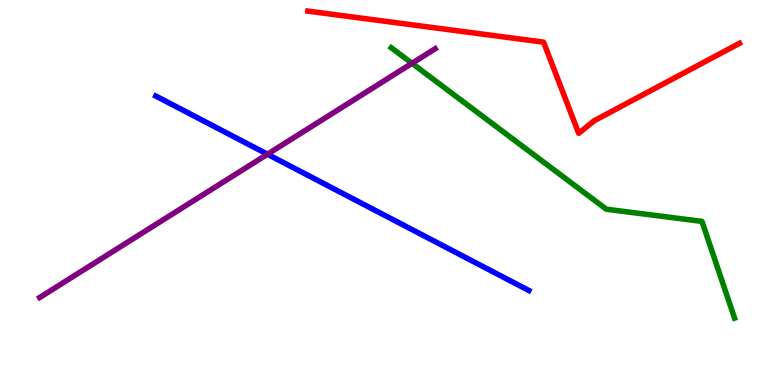[{'lines': ['blue', 'red'], 'intersections': []}, {'lines': ['green', 'red'], 'intersections': []}, {'lines': ['purple', 'red'], 'intersections': []}, {'lines': ['blue', 'green'], 'intersections': []}, {'lines': ['blue', 'purple'], 'intersections': [{'x': 3.45, 'y': 5.99}]}, {'lines': ['green', 'purple'], 'intersections': [{'x': 5.32, 'y': 8.36}]}]